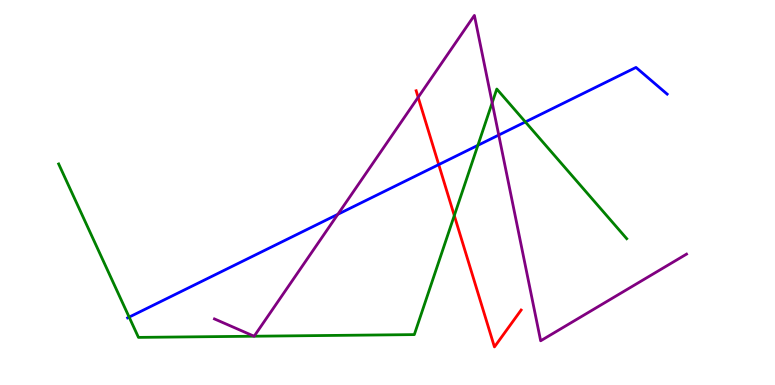[{'lines': ['blue', 'red'], 'intersections': [{'x': 5.66, 'y': 5.72}]}, {'lines': ['green', 'red'], 'intersections': [{'x': 5.86, 'y': 4.4}]}, {'lines': ['purple', 'red'], 'intersections': [{'x': 5.4, 'y': 7.47}]}, {'lines': ['blue', 'green'], 'intersections': [{'x': 1.67, 'y': 1.76}, {'x': 6.17, 'y': 6.23}, {'x': 6.78, 'y': 6.83}]}, {'lines': ['blue', 'purple'], 'intersections': [{'x': 4.36, 'y': 4.43}, {'x': 6.44, 'y': 6.49}]}, {'lines': ['green', 'purple'], 'intersections': [{'x': 3.28, 'y': 1.27}, {'x': 3.28, 'y': 1.27}, {'x': 6.35, 'y': 7.33}]}]